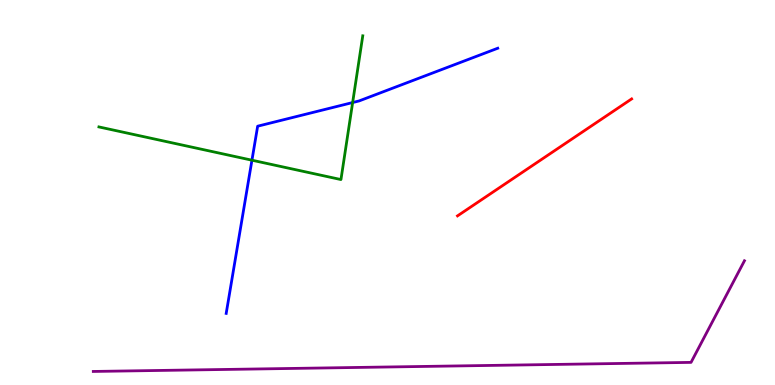[{'lines': ['blue', 'red'], 'intersections': []}, {'lines': ['green', 'red'], 'intersections': []}, {'lines': ['purple', 'red'], 'intersections': []}, {'lines': ['blue', 'green'], 'intersections': [{'x': 3.25, 'y': 5.84}, {'x': 4.55, 'y': 7.34}]}, {'lines': ['blue', 'purple'], 'intersections': []}, {'lines': ['green', 'purple'], 'intersections': []}]